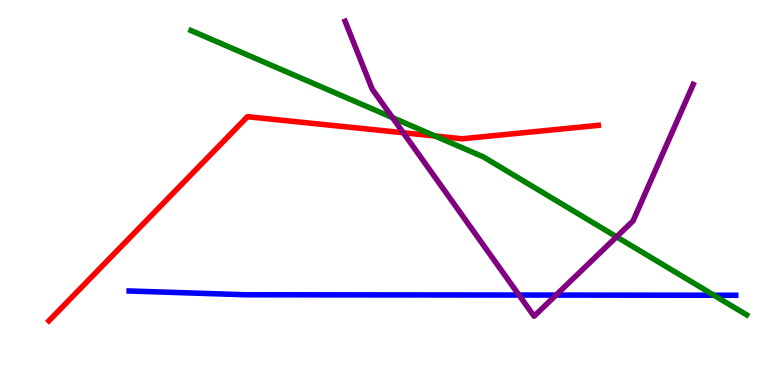[{'lines': ['blue', 'red'], 'intersections': []}, {'lines': ['green', 'red'], 'intersections': [{'x': 5.61, 'y': 6.47}]}, {'lines': ['purple', 'red'], 'intersections': [{'x': 5.2, 'y': 6.55}]}, {'lines': ['blue', 'green'], 'intersections': [{'x': 9.21, 'y': 2.33}]}, {'lines': ['blue', 'purple'], 'intersections': [{'x': 6.7, 'y': 2.34}, {'x': 7.17, 'y': 2.34}]}, {'lines': ['green', 'purple'], 'intersections': [{'x': 5.06, 'y': 6.95}, {'x': 7.96, 'y': 3.85}]}]